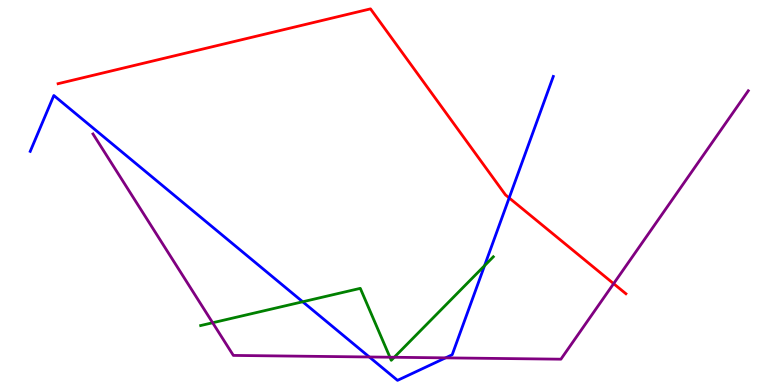[{'lines': ['blue', 'red'], 'intersections': [{'x': 6.57, 'y': 4.86}]}, {'lines': ['green', 'red'], 'intersections': []}, {'lines': ['purple', 'red'], 'intersections': [{'x': 7.92, 'y': 2.63}]}, {'lines': ['blue', 'green'], 'intersections': [{'x': 3.91, 'y': 2.16}, {'x': 6.25, 'y': 3.1}]}, {'lines': ['blue', 'purple'], 'intersections': [{'x': 4.77, 'y': 0.728}, {'x': 5.75, 'y': 0.705}]}, {'lines': ['green', 'purple'], 'intersections': [{'x': 2.74, 'y': 1.62}, {'x': 5.03, 'y': 0.722}, {'x': 5.09, 'y': 0.72}]}]